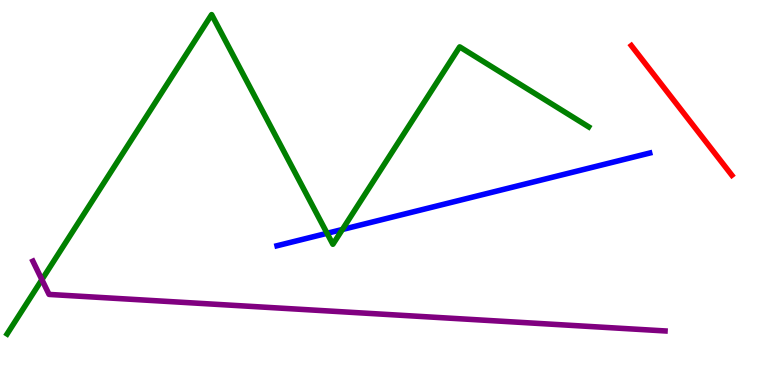[{'lines': ['blue', 'red'], 'intersections': []}, {'lines': ['green', 'red'], 'intersections': []}, {'lines': ['purple', 'red'], 'intersections': []}, {'lines': ['blue', 'green'], 'intersections': [{'x': 4.22, 'y': 3.94}, {'x': 4.42, 'y': 4.04}]}, {'lines': ['blue', 'purple'], 'intersections': []}, {'lines': ['green', 'purple'], 'intersections': [{'x': 0.54, 'y': 2.74}]}]